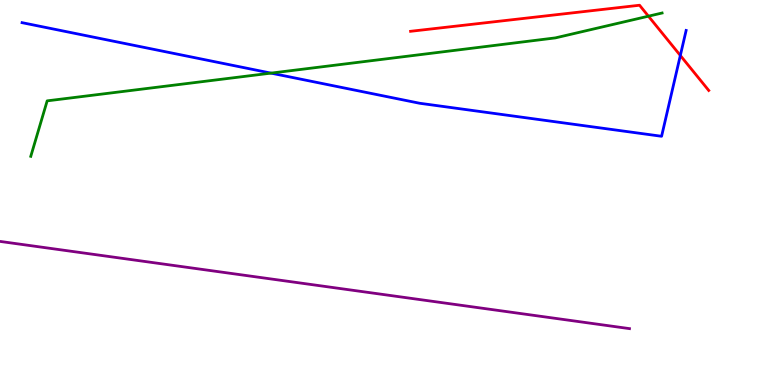[{'lines': ['blue', 'red'], 'intersections': [{'x': 8.78, 'y': 8.56}]}, {'lines': ['green', 'red'], 'intersections': [{'x': 8.37, 'y': 9.58}]}, {'lines': ['purple', 'red'], 'intersections': []}, {'lines': ['blue', 'green'], 'intersections': [{'x': 3.5, 'y': 8.1}]}, {'lines': ['blue', 'purple'], 'intersections': []}, {'lines': ['green', 'purple'], 'intersections': []}]